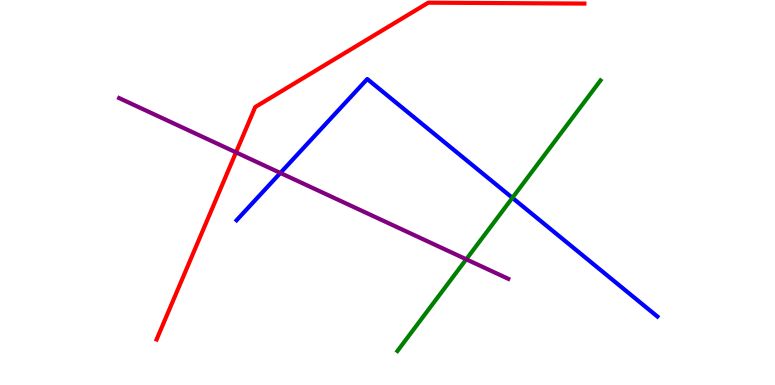[{'lines': ['blue', 'red'], 'intersections': []}, {'lines': ['green', 'red'], 'intersections': []}, {'lines': ['purple', 'red'], 'intersections': [{'x': 3.05, 'y': 6.04}]}, {'lines': ['blue', 'green'], 'intersections': [{'x': 6.61, 'y': 4.86}]}, {'lines': ['blue', 'purple'], 'intersections': [{'x': 3.62, 'y': 5.51}]}, {'lines': ['green', 'purple'], 'intersections': [{'x': 6.02, 'y': 3.26}]}]